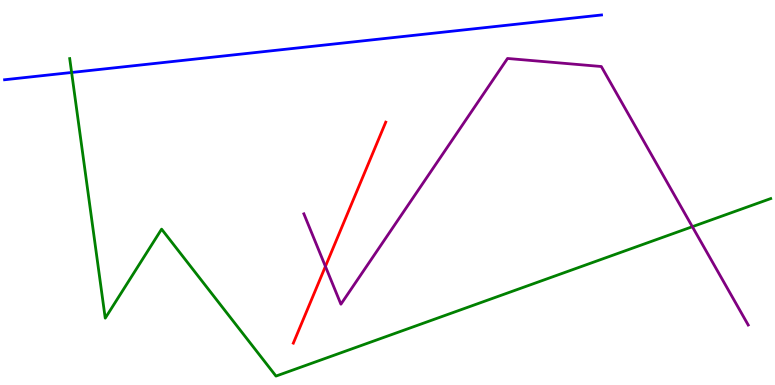[{'lines': ['blue', 'red'], 'intersections': []}, {'lines': ['green', 'red'], 'intersections': []}, {'lines': ['purple', 'red'], 'intersections': [{'x': 4.2, 'y': 3.08}]}, {'lines': ['blue', 'green'], 'intersections': [{'x': 0.924, 'y': 8.12}]}, {'lines': ['blue', 'purple'], 'intersections': []}, {'lines': ['green', 'purple'], 'intersections': [{'x': 8.93, 'y': 4.11}]}]